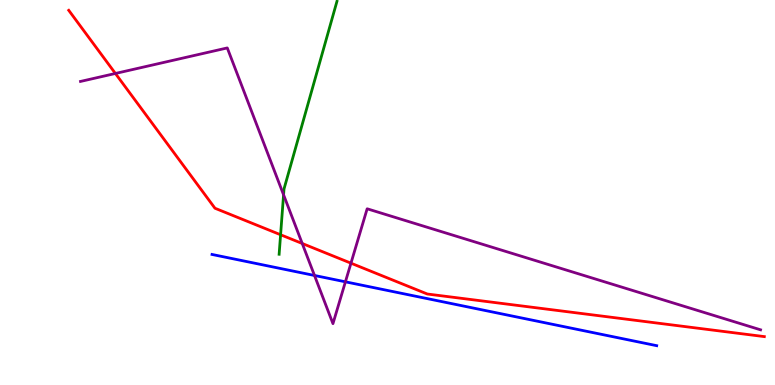[{'lines': ['blue', 'red'], 'intersections': []}, {'lines': ['green', 'red'], 'intersections': [{'x': 3.62, 'y': 3.9}]}, {'lines': ['purple', 'red'], 'intersections': [{'x': 1.49, 'y': 8.09}, {'x': 3.9, 'y': 3.68}, {'x': 4.53, 'y': 3.16}]}, {'lines': ['blue', 'green'], 'intersections': []}, {'lines': ['blue', 'purple'], 'intersections': [{'x': 4.06, 'y': 2.84}, {'x': 4.46, 'y': 2.68}]}, {'lines': ['green', 'purple'], 'intersections': [{'x': 3.66, 'y': 4.94}]}]